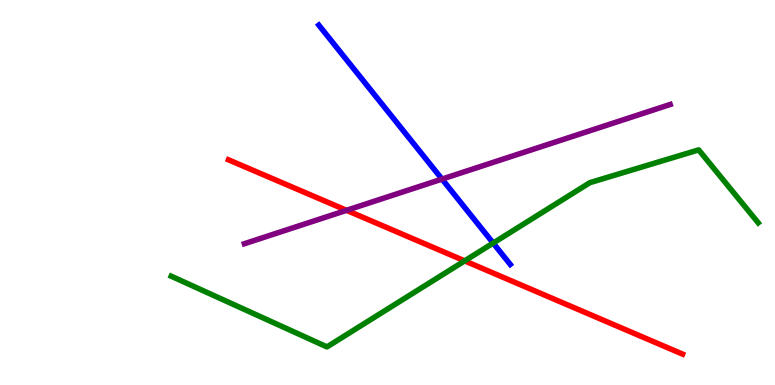[{'lines': ['blue', 'red'], 'intersections': []}, {'lines': ['green', 'red'], 'intersections': [{'x': 6.0, 'y': 3.22}]}, {'lines': ['purple', 'red'], 'intersections': [{'x': 4.47, 'y': 4.54}]}, {'lines': ['blue', 'green'], 'intersections': [{'x': 6.36, 'y': 3.69}]}, {'lines': ['blue', 'purple'], 'intersections': [{'x': 5.7, 'y': 5.35}]}, {'lines': ['green', 'purple'], 'intersections': []}]